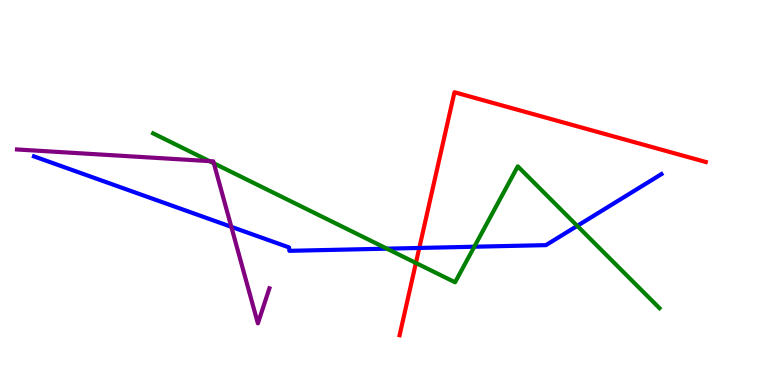[{'lines': ['blue', 'red'], 'intersections': [{'x': 5.41, 'y': 3.56}]}, {'lines': ['green', 'red'], 'intersections': [{'x': 5.37, 'y': 3.17}]}, {'lines': ['purple', 'red'], 'intersections': []}, {'lines': ['blue', 'green'], 'intersections': [{'x': 4.99, 'y': 3.54}, {'x': 6.12, 'y': 3.59}, {'x': 7.45, 'y': 4.13}]}, {'lines': ['blue', 'purple'], 'intersections': [{'x': 2.98, 'y': 4.11}]}, {'lines': ['green', 'purple'], 'intersections': [{'x': 2.7, 'y': 5.82}, {'x': 2.76, 'y': 5.76}]}]